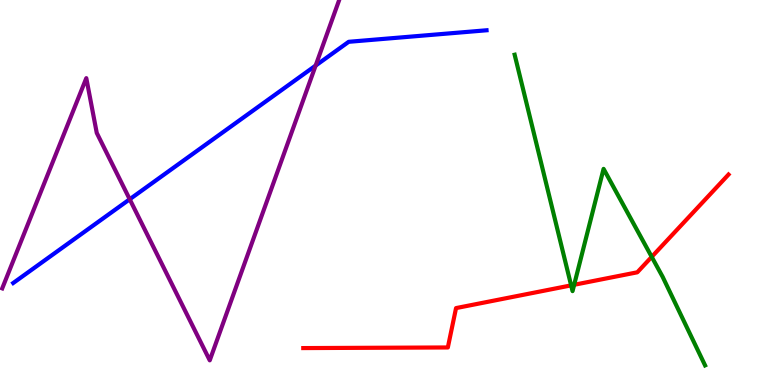[{'lines': ['blue', 'red'], 'intersections': []}, {'lines': ['green', 'red'], 'intersections': [{'x': 7.37, 'y': 2.59}, {'x': 7.41, 'y': 2.6}, {'x': 8.41, 'y': 3.33}]}, {'lines': ['purple', 'red'], 'intersections': []}, {'lines': ['blue', 'green'], 'intersections': []}, {'lines': ['blue', 'purple'], 'intersections': [{'x': 1.67, 'y': 4.82}, {'x': 4.07, 'y': 8.3}]}, {'lines': ['green', 'purple'], 'intersections': []}]